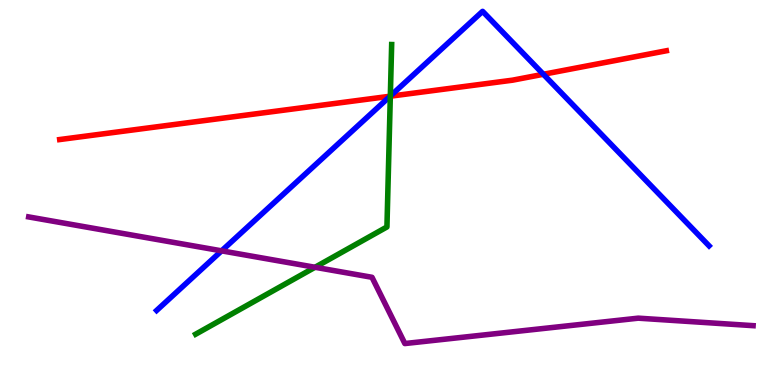[{'lines': ['blue', 'red'], 'intersections': [{'x': 5.03, 'y': 7.5}, {'x': 7.01, 'y': 8.07}]}, {'lines': ['green', 'red'], 'intersections': [{'x': 5.04, 'y': 7.5}]}, {'lines': ['purple', 'red'], 'intersections': []}, {'lines': ['blue', 'green'], 'intersections': [{'x': 5.04, 'y': 7.51}]}, {'lines': ['blue', 'purple'], 'intersections': [{'x': 2.86, 'y': 3.48}]}, {'lines': ['green', 'purple'], 'intersections': [{'x': 4.06, 'y': 3.06}]}]